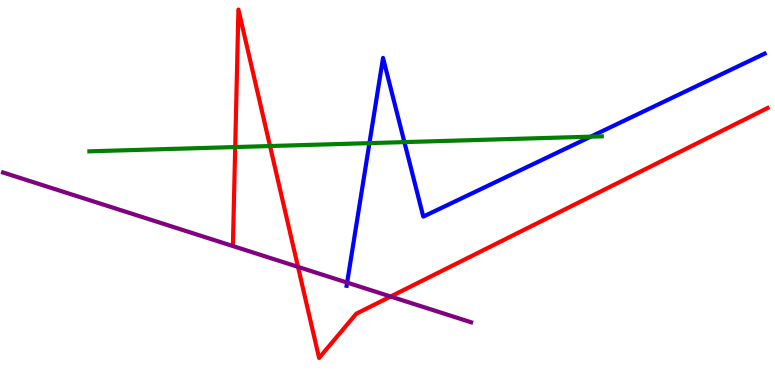[{'lines': ['blue', 'red'], 'intersections': []}, {'lines': ['green', 'red'], 'intersections': [{'x': 3.03, 'y': 6.18}, {'x': 3.48, 'y': 6.21}]}, {'lines': ['purple', 'red'], 'intersections': [{'x': 3.85, 'y': 3.07}, {'x': 5.04, 'y': 2.3}]}, {'lines': ['blue', 'green'], 'intersections': [{'x': 4.77, 'y': 6.28}, {'x': 5.22, 'y': 6.31}, {'x': 7.62, 'y': 6.45}]}, {'lines': ['blue', 'purple'], 'intersections': [{'x': 4.48, 'y': 2.66}]}, {'lines': ['green', 'purple'], 'intersections': []}]